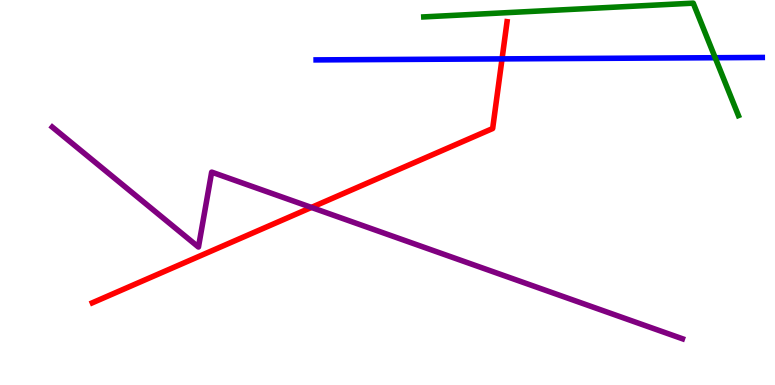[{'lines': ['blue', 'red'], 'intersections': [{'x': 6.48, 'y': 8.47}]}, {'lines': ['green', 'red'], 'intersections': []}, {'lines': ['purple', 'red'], 'intersections': [{'x': 4.02, 'y': 4.61}]}, {'lines': ['blue', 'green'], 'intersections': [{'x': 9.23, 'y': 8.5}]}, {'lines': ['blue', 'purple'], 'intersections': []}, {'lines': ['green', 'purple'], 'intersections': []}]